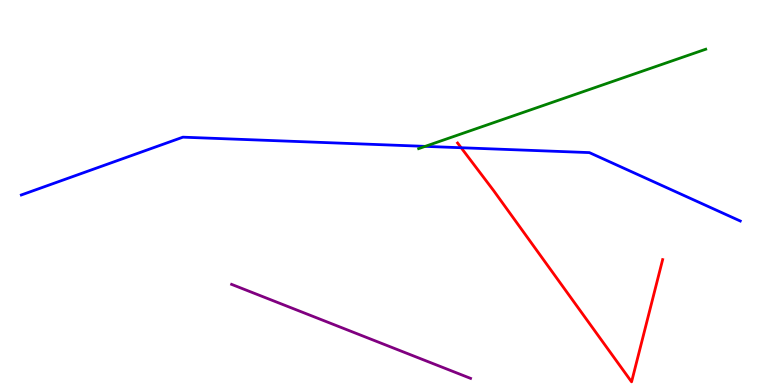[{'lines': ['blue', 'red'], 'intersections': [{'x': 5.95, 'y': 6.16}]}, {'lines': ['green', 'red'], 'intersections': []}, {'lines': ['purple', 'red'], 'intersections': []}, {'lines': ['blue', 'green'], 'intersections': [{'x': 5.49, 'y': 6.2}]}, {'lines': ['blue', 'purple'], 'intersections': []}, {'lines': ['green', 'purple'], 'intersections': []}]